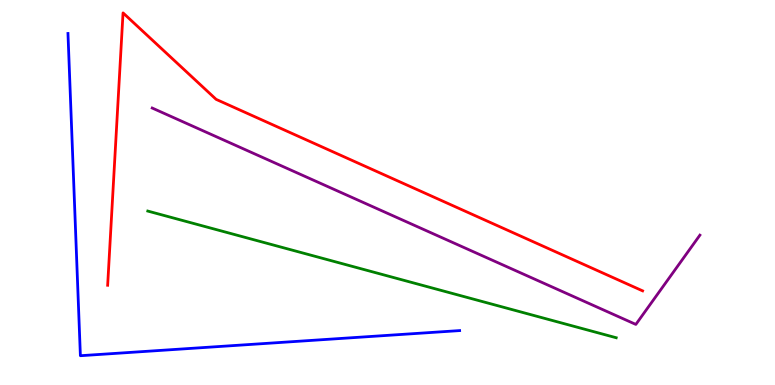[{'lines': ['blue', 'red'], 'intersections': []}, {'lines': ['green', 'red'], 'intersections': []}, {'lines': ['purple', 'red'], 'intersections': []}, {'lines': ['blue', 'green'], 'intersections': []}, {'lines': ['blue', 'purple'], 'intersections': []}, {'lines': ['green', 'purple'], 'intersections': []}]